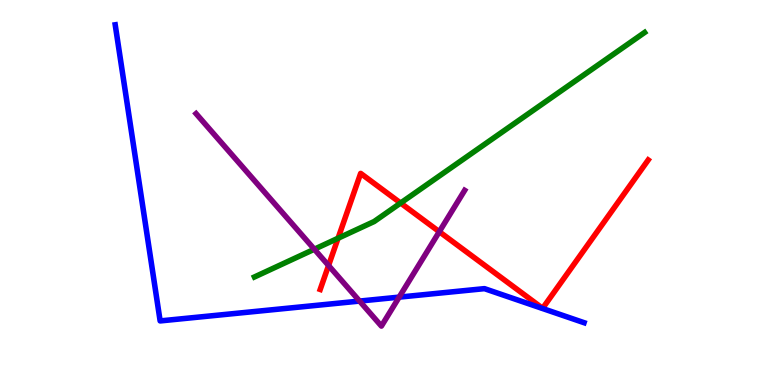[{'lines': ['blue', 'red'], 'intersections': []}, {'lines': ['green', 'red'], 'intersections': [{'x': 4.36, 'y': 3.81}, {'x': 5.17, 'y': 4.73}]}, {'lines': ['purple', 'red'], 'intersections': [{'x': 4.24, 'y': 3.1}, {'x': 5.67, 'y': 3.98}]}, {'lines': ['blue', 'green'], 'intersections': []}, {'lines': ['blue', 'purple'], 'intersections': [{'x': 4.64, 'y': 2.18}, {'x': 5.15, 'y': 2.28}]}, {'lines': ['green', 'purple'], 'intersections': [{'x': 4.06, 'y': 3.53}]}]